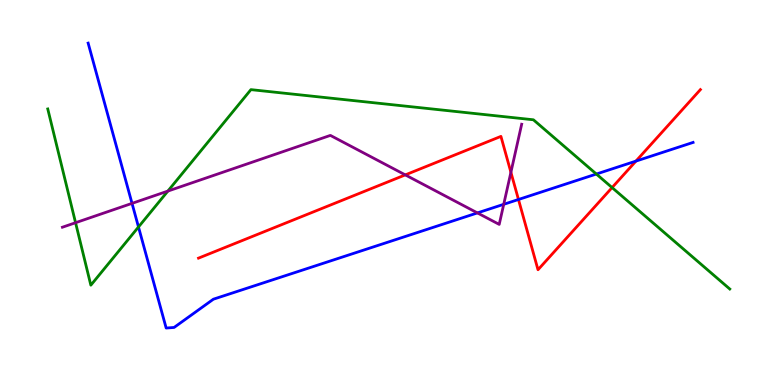[{'lines': ['blue', 'red'], 'intersections': [{'x': 6.69, 'y': 4.82}, {'x': 8.21, 'y': 5.82}]}, {'lines': ['green', 'red'], 'intersections': [{'x': 7.9, 'y': 5.13}]}, {'lines': ['purple', 'red'], 'intersections': [{'x': 5.23, 'y': 5.46}, {'x': 6.59, 'y': 5.52}]}, {'lines': ['blue', 'green'], 'intersections': [{'x': 1.79, 'y': 4.1}, {'x': 7.69, 'y': 5.48}]}, {'lines': ['blue', 'purple'], 'intersections': [{'x': 1.7, 'y': 4.72}, {'x': 6.16, 'y': 4.47}, {'x': 6.5, 'y': 4.69}]}, {'lines': ['green', 'purple'], 'intersections': [{'x': 0.975, 'y': 4.22}, {'x': 2.17, 'y': 5.04}]}]